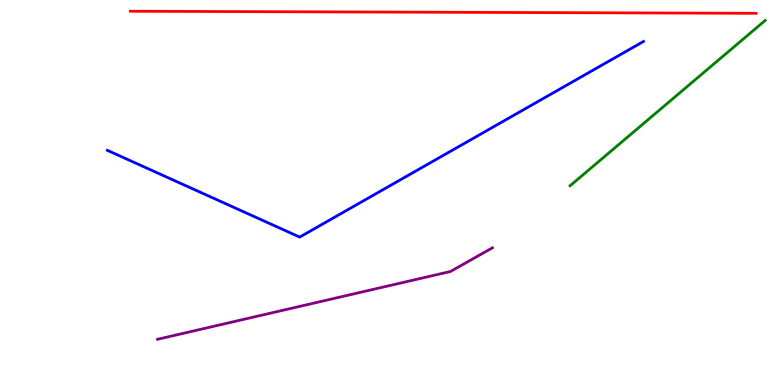[{'lines': ['blue', 'red'], 'intersections': []}, {'lines': ['green', 'red'], 'intersections': []}, {'lines': ['purple', 'red'], 'intersections': []}, {'lines': ['blue', 'green'], 'intersections': []}, {'lines': ['blue', 'purple'], 'intersections': []}, {'lines': ['green', 'purple'], 'intersections': []}]